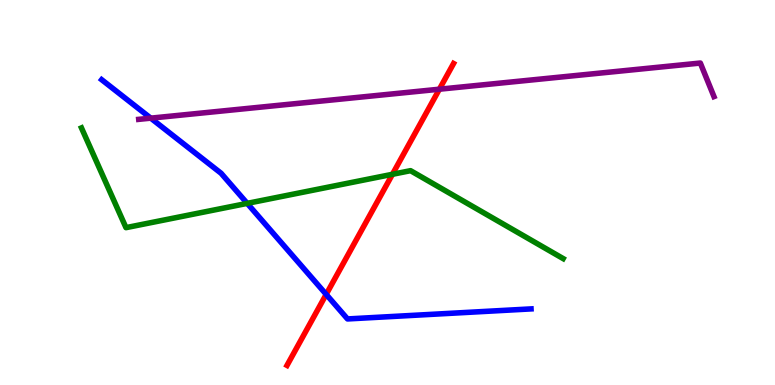[{'lines': ['blue', 'red'], 'intersections': [{'x': 4.21, 'y': 2.35}]}, {'lines': ['green', 'red'], 'intersections': [{'x': 5.06, 'y': 5.47}]}, {'lines': ['purple', 'red'], 'intersections': [{'x': 5.67, 'y': 7.68}]}, {'lines': ['blue', 'green'], 'intersections': [{'x': 3.19, 'y': 4.72}]}, {'lines': ['blue', 'purple'], 'intersections': [{'x': 1.95, 'y': 6.93}]}, {'lines': ['green', 'purple'], 'intersections': []}]